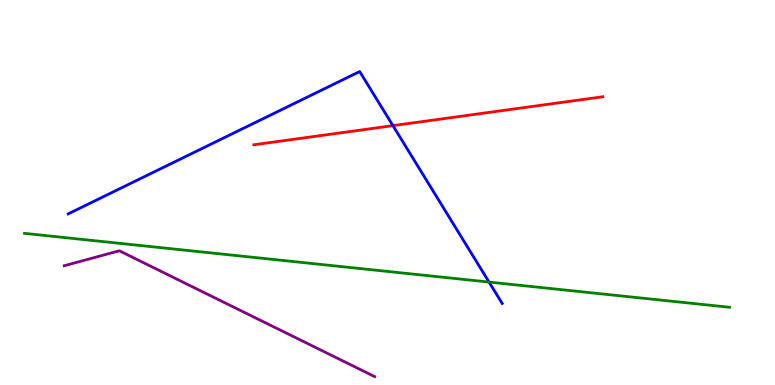[{'lines': ['blue', 'red'], 'intersections': [{'x': 5.07, 'y': 6.74}]}, {'lines': ['green', 'red'], 'intersections': []}, {'lines': ['purple', 'red'], 'intersections': []}, {'lines': ['blue', 'green'], 'intersections': [{'x': 6.31, 'y': 2.67}]}, {'lines': ['blue', 'purple'], 'intersections': []}, {'lines': ['green', 'purple'], 'intersections': []}]